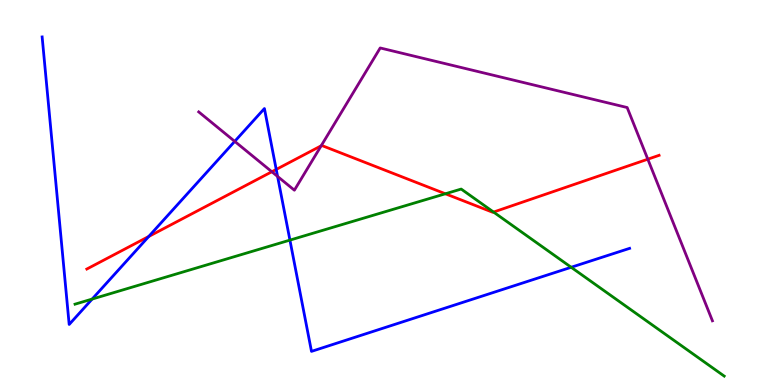[{'lines': ['blue', 'red'], 'intersections': [{'x': 1.92, 'y': 3.86}, {'x': 3.56, 'y': 5.6}]}, {'lines': ['green', 'red'], 'intersections': [{'x': 5.75, 'y': 4.97}, {'x': 6.37, 'y': 4.49}]}, {'lines': ['purple', 'red'], 'intersections': [{'x': 3.51, 'y': 5.54}, {'x': 4.14, 'y': 6.21}, {'x': 8.36, 'y': 5.87}]}, {'lines': ['blue', 'green'], 'intersections': [{'x': 1.19, 'y': 2.23}, {'x': 3.74, 'y': 3.76}, {'x': 7.37, 'y': 3.06}]}, {'lines': ['blue', 'purple'], 'intersections': [{'x': 3.03, 'y': 6.33}, {'x': 3.58, 'y': 5.42}]}, {'lines': ['green', 'purple'], 'intersections': []}]